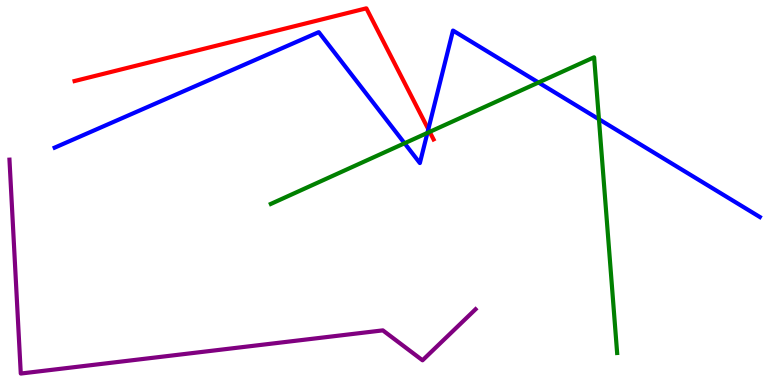[{'lines': ['blue', 'red'], 'intersections': [{'x': 5.53, 'y': 6.64}]}, {'lines': ['green', 'red'], 'intersections': [{'x': 5.54, 'y': 6.57}]}, {'lines': ['purple', 'red'], 'intersections': []}, {'lines': ['blue', 'green'], 'intersections': [{'x': 5.22, 'y': 6.28}, {'x': 5.51, 'y': 6.55}, {'x': 6.95, 'y': 7.86}, {'x': 7.73, 'y': 6.9}]}, {'lines': ['blue', 'purple'], 'intersections': []}, {'lines': ['green', 'purple'], 'intersections': []}]